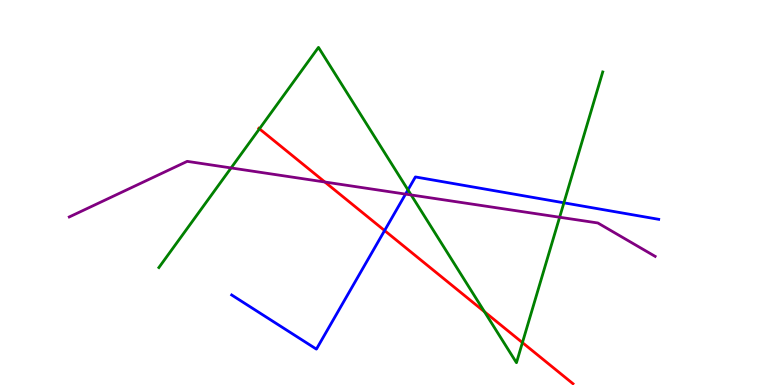[{'lines': ['blue', 'red'], 'intersections': [{'x': 4.96, 'y': 4.01}]}, {'lines': ['green', 'red'], 'intersections': [{'x': 3.35, 'y': 6.65}, {'x': 6.25, 'y': 1.9}, {'x': 6.74, 'y': 1.1}]}, {'lines': ['purple', 'red'], 'intersections': [{'x': 4.19, 'y': 5.27}]}, {'lines': ['blue', 'green'], 'intersections': [{'x': 5.26, 'y': 5.07}, {'x': 7.28, 'y': 4.73}]}, {'lines': ['blue', 'purple'], 'intersections': [{'x': 5.23, 'y': 4.96}]}, {'lines': ['green', 'purple'], 'intersections': [{'x': 2.98, 'y': 5.64}, {'x': 5.31, 'y': 4.94}, {'x': 7.22, 'y': 4.36}]}]